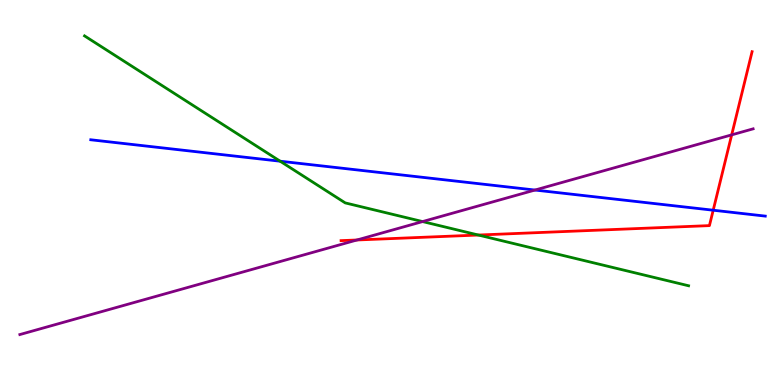[{'lines': ['blue', 'red'], 'intersections': [{'x': 9.2, 'y': 4.54}]}, {'lines': ['green', 'red'], 'intersections': [{'x': 6.17, 'y': 3.9}]}, {'lines': ['purple', 'red'], 'intersections': [{'x': 4.61, 'y': 3.77}, {'x': 9.44, 'y': 6.5}]}, {'lines': ['blue', 'green'], 'intersections': [{'x': 3.61, 'y': 5.81}]}, {'lines': ['blue', 'purple'], 'intersections': [{'x': 6.9, 'y': 5.06}]}, {'lines': ['green', 'purple'], 'intersections': [{'x': 5.45, 'y': 4.24}]}]